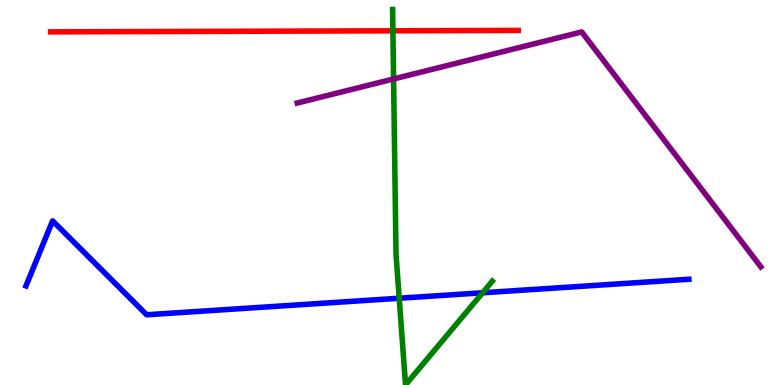[{'lines': ['blue', 'red'], 'intersections': []}, {'lines': ['green', 'red'], 'intersections': [{'x': 5.07, 'y': 9.2}]}, {'lines': ['purple', 'red'], 'intersections': []}, {'lines': ['blue', 'green'], 'intersections': [{'x': 5.15, 'y': 2.25}, {'x': 6.23, 'y': 2.4}]}, {'lines': ['blue', 'purple'], 'intersections': []}, {'lines': ['green', 'purple'], 'intersections': [{'x': 5.08, 'y': 7.95}]}]